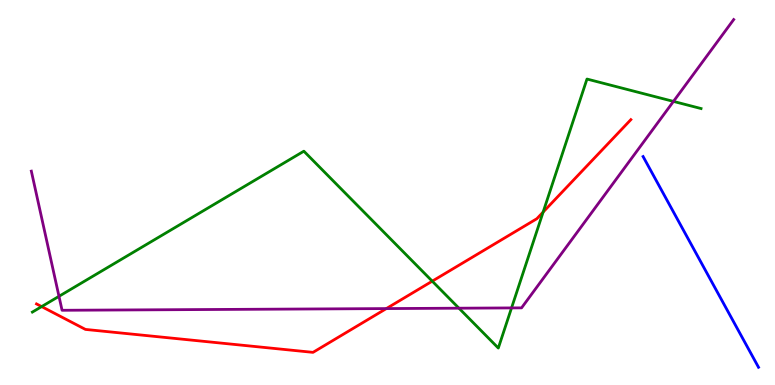[{'lines': ['blue', 'red'], 'intersections': []}, {'lines': ['green', 'red'], 'intersections': [{'x': 0.537, 'y': 2.04}, {'x': 5.58, 'y': 2.7}, {'x': 7.01, 'y': 4.49}]}, {'lines': ['purple', 'red'], 'intersections': [{'x': 4.99, 'y': 1.98}]}, {'lines': ['blue', 'green'], 'intersections': []}, {'lines': ['blue', 'purple'], 'intersections': []}, {'lines': ['green', 'purple'], 'intersections': [{'x': 0.761, 'y': 2.3}, {'x': 5.92, 'y': 1.99}, {'x': 6.6, 'y': 2.0}, {'x': 8.69, 'y': 7.37}]}]